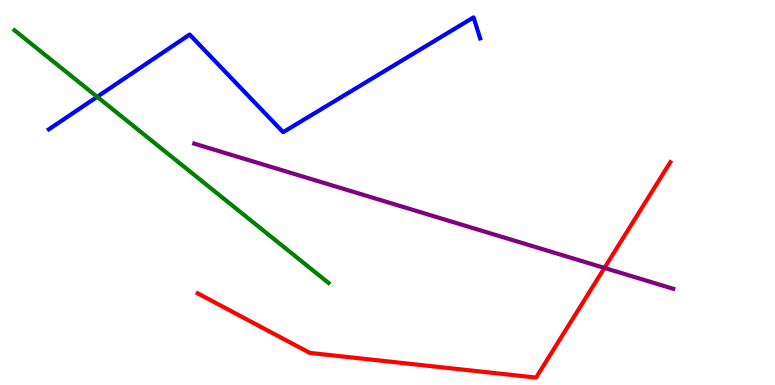[{'lines': ['blue', 'red'], 'intersections': []}, {'lines': ['green', 'red'], 'intersections': []}, {'lines': ['purple', 'red'], 'intersections': [{'x': 7.8, 'y': 3.04}]}, {'lines': ['blue', 'green'], 'intersections': [{'x': 1.25, 'y': 7.49}]}, {'lines': ['blue', 'purple'], 'intersections': []}, {'lines': ['green', 'purple'], 'intersections': []}]